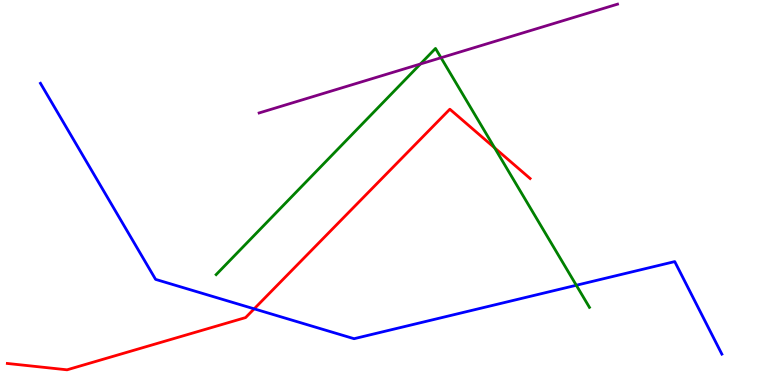[{'lines': ['blue', 'red'], 'intersections': [{'x': 3.28, 'y': 1.98}]}, {'lines': ['green', 'red'], 'intersections': [{'x': 6.38, 'y': 6.16}]}, {'lines': ['purple', 'red'], 'intersections': []}, {'lines': ['blue', 'green'], 'intersections': [{'x': 7.44, 'y': 2.59}]}, {'lines': ['blue', 'purple'], 'intersections': []}, {'lines': ['green', 'purple'], 'intersections': [{'x': 5.42, 'y': 8.34}, {'x': 5.69, 'y': 8.5}]}]